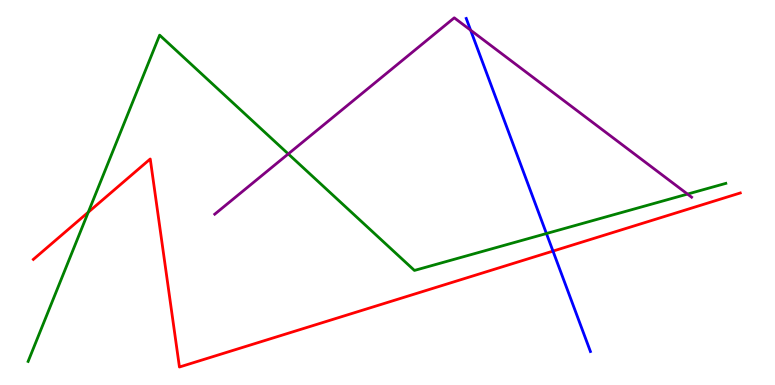[{'lines': ['blue', 'red'], 'intersections': [{'x': 7.14, 'y': 3.48}]}, {'lines': ['green', 'red'], 'intersections': [{'x': 1.14, 'y': 4.49}]}, {'lines': ['purple', 'red'], 'intersections': []}, {'lines': ['blue', 'green'], 'intersections': [{'x': 7.05, 'y': 3.93}]}, {'lines': ['blue', 'purple'], 'intersections': [{'x': 6.07, 'y': 9.22}]}, {'lines': ['green', 'purple'], 'intersections': [{'x': 3.72, 'y': 6.0}, {'x': 8.87, 'y': 4.96}]}]